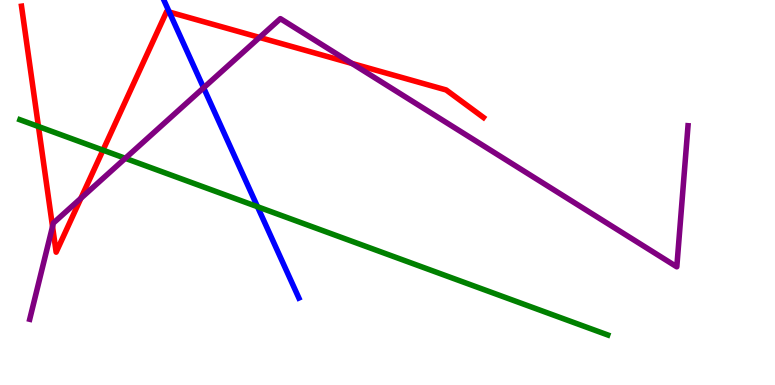[{'lines': ['blue', 'red'], 'intersections': [{'x': 2.18, 'y': 9.69}]}, {'lines': ['green', 'red'], 'intersections': [{'x': 0.496, 'y': 6.71}, {'x': 1.33, 'y': 6.1}]}, {'lines': ['purple', 'red'], 'intersections': [{'x': 0.678, 'y': 4.12}, {'x': 1.04, 'y': 4.85}, {'x': 3.35, 'y': 9.03}, {'x': 4.54, 'y': 8.35}]}, {'lines': ['blue', 'green'], 'intersections': [{'x': 3.32, 'y': 4.63}]}, {'lines': ['blue', 'purple'], 'intersections': [{'x': 2.63, 'y': 7.72}]}, {'lines': ['green', 'purple'], 'intersections': [{'x': 1.62, 'y': 5.89}]}]